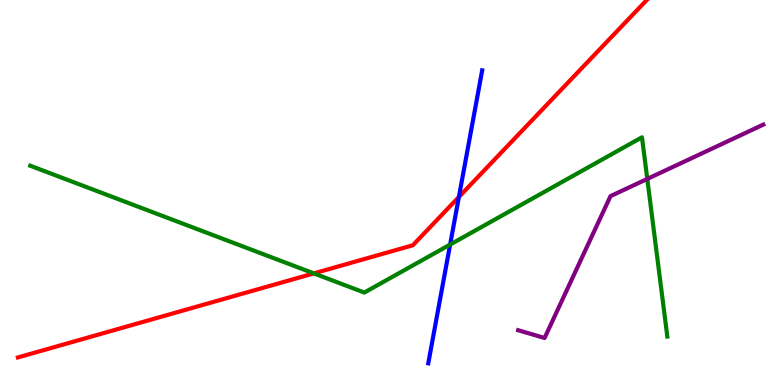[{'lines': ['blue', 'red'], 'intersections': [{'x': 5.92, 'y': 4.88}]}, {'lines': ['green', 'red'], 'intersections': [{'x': 4.05, 'y': 2.9}]}, {'lines': ['purple', 'red'], 'intersections': []}, {'lines': ['blue', 'green'], 'intersections': [{'x': 5.81, 'y': 3.65}]}, {'lines': ['blue', 'purple'], 'intersections': []}, {'lines': ['green', 'purple'], 'intersections': [{'x': 8.35, 'y': 5.35}]}]